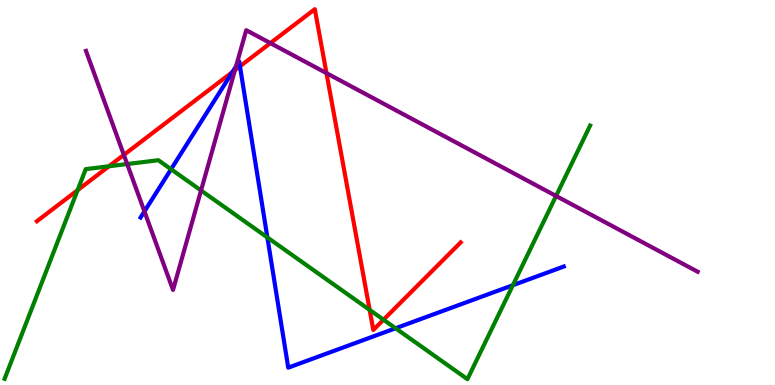[{'lines': ['blue', 'red'], 'intersections': [{'x': 3.0, 'y': 8.13}, {'x': 3.1, 'y': 8.28}]}, {'lines': ['green', 'red'], 'intersections': [{'x': 1.0, 'y': 5.06}, {'x': 1.41, 'y': 5.68}, {'x': 4.77, 'y': 1.95}, {'x': 4.95, 'y': 1.7}]}, {'lines': ['purple', 'red'], 'intersections': [{'x': 1.6, 'y': 5.98}, {'x': 3.03, 'y': 8.18}, {'x': 3.49, 'y': 8.88}, {'x': 4.21, 'y': 8.1}]}, {'lines': ['blue', 'green'], 'intersections': [{'x': 2.21, 'y': 5.6}, {'x': 3.45, 'y': 3.83}, {'x': 5.1, 'y': 1.47}, {'x': 6.62, 'y': 2.59}]}, {'lines': ['blue', 'purple'], 'intersections': [{'x': 1.86, 'y': 4.51}, {'x': 3.05, 'y': 8.28}]}, {'lines': ['green', 'purple'], 'intersections': [{'x': 1.64, 'y': 5.74}, {'x': 2.59, 'y': 5.05}, {'x': 7.17, 'y': 4.91}]}]